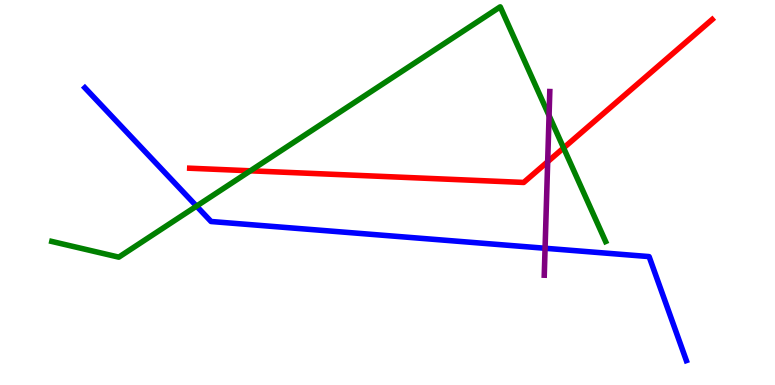[{'lines': ['blue', 'red'], 'intersections': []}, {'lines': ['green', 'red'], 'intersections': [{'x': 3.23, 'y': 5.56}, {'x': 7.27, 'y': 6.16}]}, {'lines': ['purple', 'red'], 'intersections': [{'x': 7.07, 'y': 5.8}]}, {'lines': ['blue', 'green'], 'intersections': [{'x': 2.54, 'y': 4.65}]}, {'lines': ['blue', 'purple'], 'intersections': [{'x': 7.03, 'y': 3.55}]}, {'lines': ['green', 'purple'], 'intersections': [{'x': 7.08, 'y': 7.0}]}]